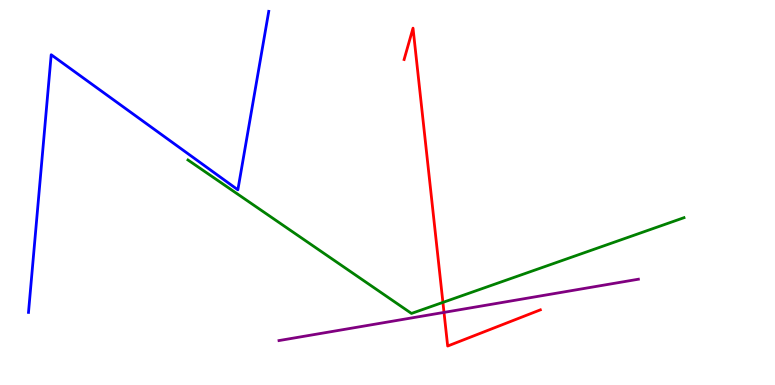[{'lines': ['blue', 'red'], 'intersections': []}, {'lines': ['green', 'red'], 'intersections': [{'x': 5.72, 'y': 2.15}]}, {'lines': ['purple', 'red'], 'intersections': [{'x': 5.73, 'y': 1.89}]}, {'lines': ['blue', 'green'], 'intersections': []}, {'lines': ['blue', 'purple'], 'intersections': []}, {'lines': ['green', 'purple'], 'intersections': []}]